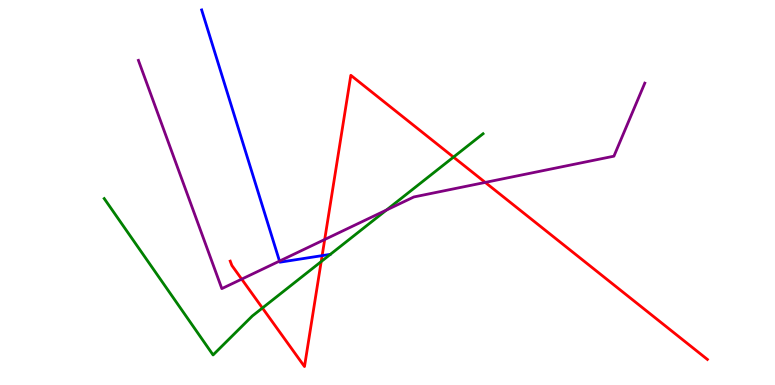[{'lines': ['blue', 'red'], 'intersections': [{'x': 4.16, 'y': 3.36}]}, {'lines': ['green', 'red'], 'intersections': [{'x': 3.39, 'y': 2.0}, {'x': 4.14, 'y': 3.21}, {'x': 5.85, 'y': 5.92}]}, {'lines': ['purple', 'red'], 'intersections': [{'x': 3.12, 'y': 2.75}, {'x': 4.19, 'y': 3.78}, {'x': 6.26, 'y': 5.26}]}, {'lines': ['blue', 'green'], 'intersections': []}, {'lines': ['blue', 'purple'], 'intersections': [{'x': 3.61, 'y': 3.22}]}, {'lines': ['green', 'purple'], 'intersections': [{'x': 4.99, 'y': 4.54}]}]